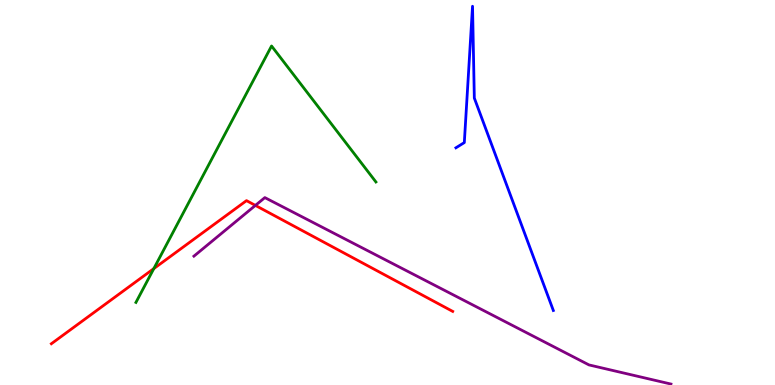[{'lines': ['blue', 'red'], 'intersections': []}, {'lines': ['green', 'red'], 'intersections': [{'x': 1.98, 'y': 3.02}]}, {'lines': ['purple', 'red'], 'intersections': [{'x': 3.3, 'y': 4.66}]}, {'lines': ['blue', 'green'], 'intersections': []}, {'lines': ['blue', 'purple'], 'intersections': []}, {'lines': ['green', 'purple'], 'intersections': []}]